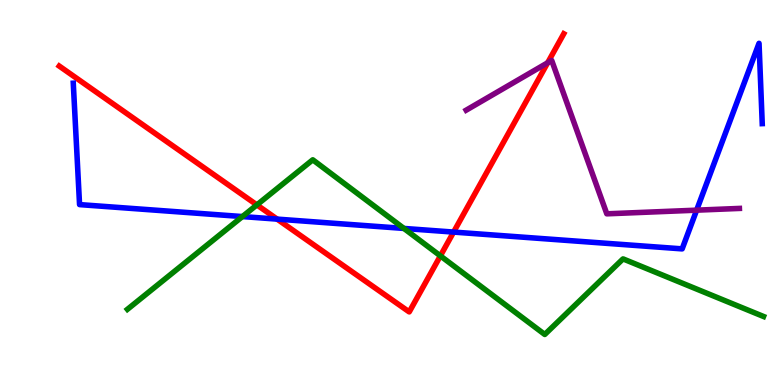[{'lines': ['blue', 'red'], 'intersections': [{'x': 3.58, 'y': 4.31}, {'x': 5.85, 'y': 3.97}]}, {'lines': ['green', 'red'], 'intersections': [{'x': 3.31, 'y': 4.68}, {'x': 5.68, 'y': 3.35}]}, {'lines': ['purple', 'red'], 'intersections': [{'x': 7.07, 'y': 8.37}]}, {'lines': ['blue', 'green'], 'intersections': [{'x': 3.13, 'y': 4.37}, {'x': 5.21, 'y': 4.07}]}, {'lines': ['blue', 'purple'], 'intersections': [{'x': 8.99, 'y': 4.54}]}, {'lines': ['green', 'purple'], 'intersections': []}]